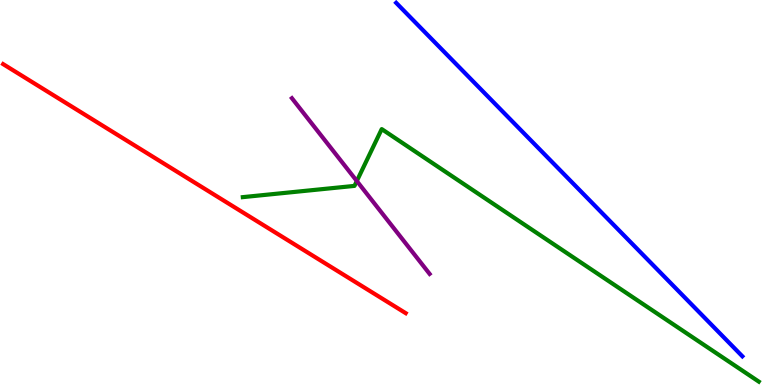[{'lines': ['blue', 'red'], 'intersections': []}, {'lines': ['green', 'red'], 'intersections': []}, {'lines': ['purple', 'red'], 'intersections': []}, {'lines': ['blue', 'green'], 'intersections': []}, {'lines': ['blue', 'purple'], 'intersections': []}, {'lines': ['green', 'purple'], 'intersections': [{'x': 4.6, 'y': 5.3}]}]